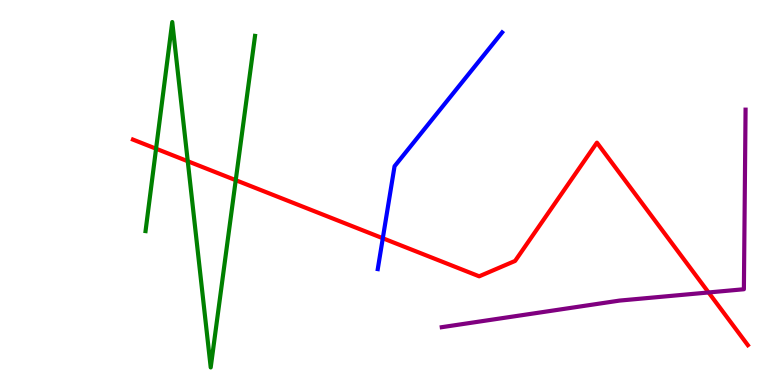[{'lines': ['blue', 'red'], 'intersections': [{'x': 4.94, 'y': 3.81}]}, {'lines': ['green', 'red'], 'intersections': [{'x': 2.01, 'y': 6.14}, {'x': 2.42, 'y': 5.81}, {'x': 3.04, 'y': 5.32}]}, {'lines': ['purple', 'red'], 'intersections': [{'x': 9.14, 'y': 2.4}]}, {'lines': ['blue', 'green'], 'intersections': []}, {'lines': ['blue', 'purple'], 'intersections': []}, {'lines': ['green', 'purple'], 'intersections': []}]